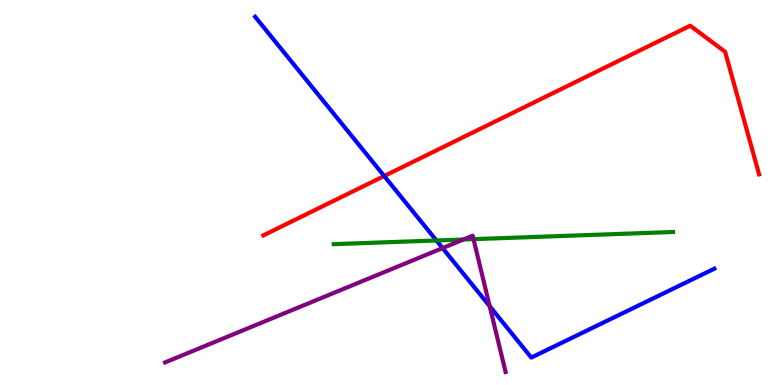[{'lines': ['blue', 'red'], 'intersections': [{'x': 4.96, 'y': 5.43}]}, {'lines': ['green', 'red'], 'intersections': []}, {'lines': ['purple', 'red'], 'intersections': []}, {'lines': ['blue', 'green'], 'intersections': [{'x': 5.63, 'y': 3.75}]}, {'lines': ['blue', 'purple'], 'intersections': [{'x': 5.71, 'y': 3.56}, {'x': 6.32, 'y': 2.05}]}, {'lines': ['green', 'purple'], 'intersections': [{'x': 5.98, 'y': 3.78}, {'x': 6.11, 'y': 3.79}]}]